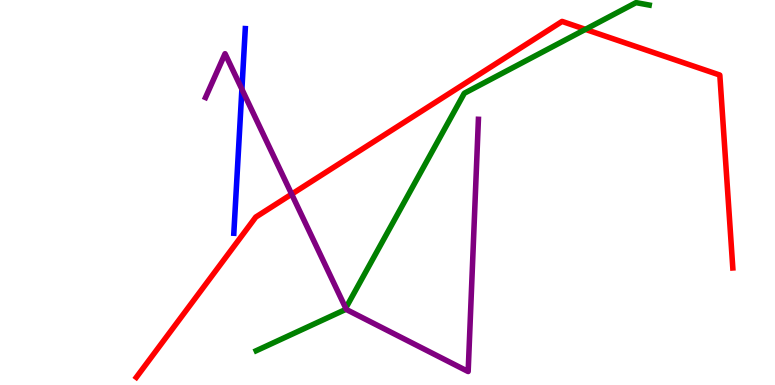[{'lines': ['blue', 'red'], 'intersections': []}, {'lines': ['green', 'red'], 'intersections': [{'x': 7.55, 'y': 9.24}]}, {'lines': ['purple', 'red'], 'intersections': [{'x': 3.76, 'y': 4.96}]}, {'lines': ['blue', 'green'], 'intersections': []}, {'lines': ['blue', 'purple'], 'intersections': [{'x': 3.12, 'y': 7.68}]}, {'lines': ['green', 'purple'], 'intersections': [{'x': 4.46, 'y': 2.0}]}]